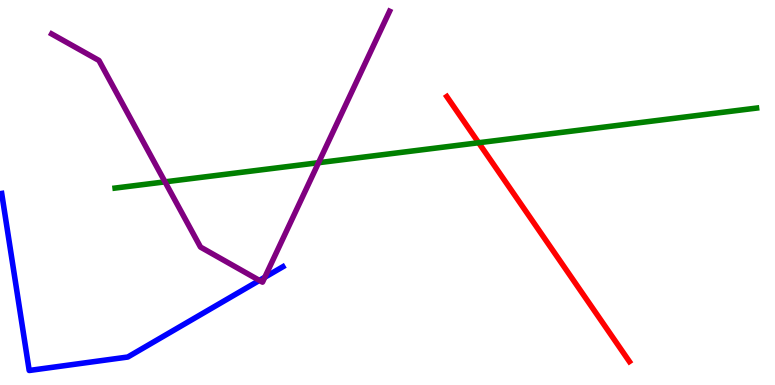[{'lines': ['blue', 'red'], 'intersections': []}, {'lines': ['green', 'red'], 'intersections': [{'x': 6.18, 'y': 6.29}]}, {'lines': ['purple', 'red'], 'intersections': []}, {'lines': ['blue', 'green'], 'intersections': []}, {'lines': ['blue', 'purple'], 'intersections': [{'x': 3.35, 'y': 2.72}, {'x': 3.42, 'y': 2.8}]}, {'lines': ['green', 'purple'], 'intersections': [{'x': 2.13, 'y': 5.28}, {'x': 4.11, 'y': 5.77}]}]